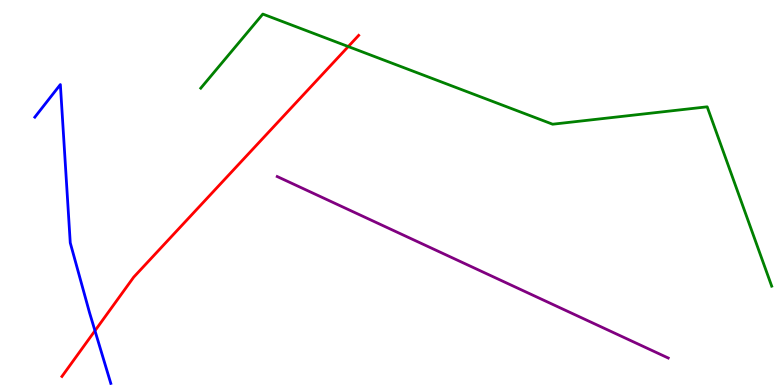[{'lines': ['blue', 'red'], 'intersections': [{'x': 1.23, 'y': 1.41}]}, {'lines': ['green', 'red'], 'intersections': [{'x': 4.49, 'y': 8.79}]}, {'lines': ['purple', 'red'], 'intersections': []}, {'lines': ['blue', 'green'], 'intersections': []}, {'lines': ['blue', 'purple'], 'intersections': []}, {'lines': ['green', 'purple'], 'intersections': []}]